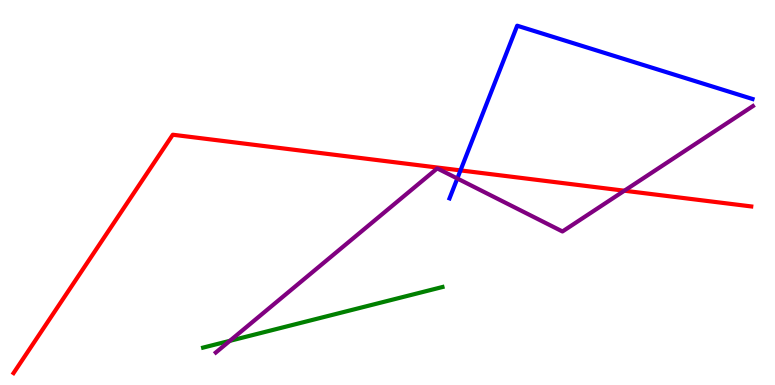[{'lines': ['blue', 'red'], 'intersections': [{'x': 5.94, 'y': 5.57}]}, {'lines': ['green', 'red'], 'intersections': []}, {'lines': ['purple', 'red'], 'intersections': [{'x': 8.06, 'y': 5.05}]}, {'lines': ['blue', 'green'], 'intersections': []}, {'lines': ['blue', 'purple'], 'intersections': [{'x': 5.9, 'y': 5.36}]}, {'lines': ['green', 'purple'], 'intersections': [{'x': 2.97, 'y': 1.15}]}]